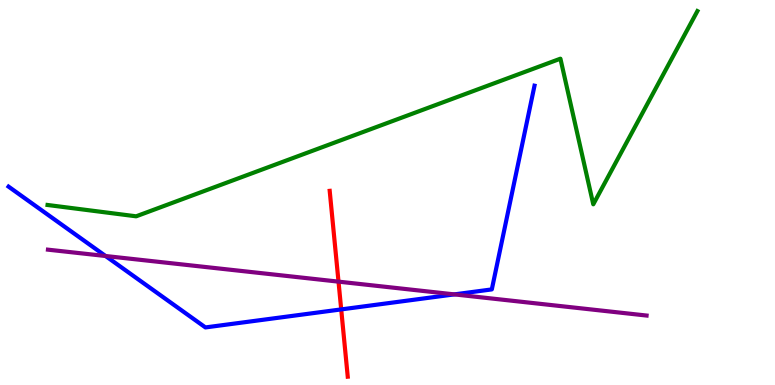[{'lines': ['blue', 'red'], 'intersections': [{'x': 4.4, 'y': 1.96}]}, {'lines': ['green', 'red'], 'intersections': []}, {'lines': ['purple', 'red'], 'intersections': [{'x': 4.37, 'y': 2.68}]}, {'lines': ['blue', 'green'], 'intersections': []}, {'lines': ['blue', 'purple'], 'intersections': [{'x': 1.36, 'y': 3.35}, {'x': 5.86, 'y': 2.35}]}, {'lines': ['green', 'purple'], 'intersections': []}]